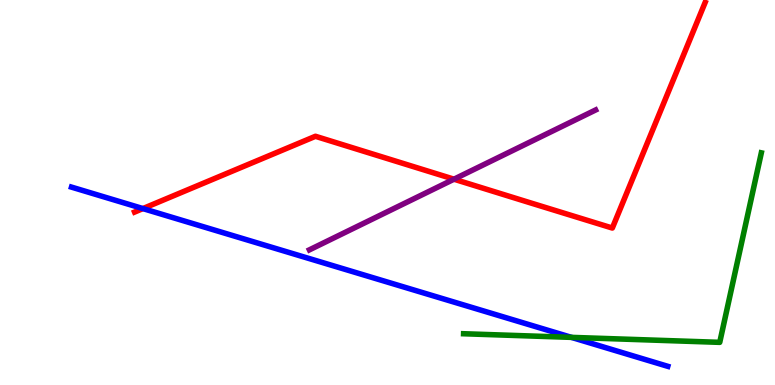[{'lines': ['blue', 'red'], 'intersections': [{'x': 1.84, 'y': 4.58}]}, {'lines': ['green', 'red'], 'intersections': []}, {'lines': ['purple', 'red'], 'intersections': [{'x': 5.86, 'y': 5.35}]}, {'lines': ['blue', 'green'], 'intersections': [{'x': 7.37, 'y': 1.24}]}, {'lines': ['blue', 'purple'], 'intersections': []}, {'lines': ['green', 'purple'], 'intersections': []}]